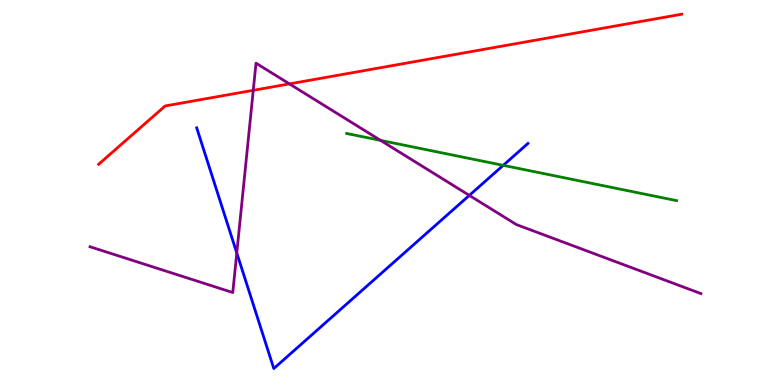[{'lines': ['blue', 'red'], 'intersections': []}, {'lines': ['green', 'red'], 'intersections': []}, {'lines': ['purple', 'red'], 'intersections': [{'x': 3.27, 'y': 7.65}, {'x': 3.73, 'y': 7.82}]}, {'lines': ['blue', 'green'], 'intersections': [{'x': 6.49, 'y': 5.71}]}, {'lines': ['blue', 'purple'], 'intersections': [{'x': 3.06, 'y': 3.43}, {'x': 6.06, 'y': 4.93}]}, {'lines': ['green', 'purple'], 'intersections': [{'x': 4.91, 'y': 6.35}]}]